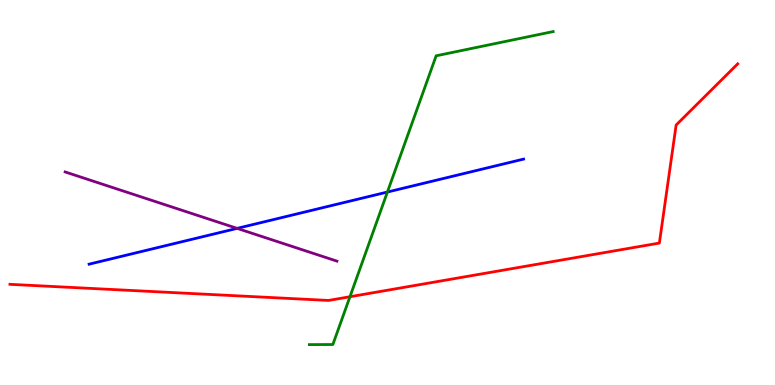[{'lines': ['blue', 'red'], 'intersections': []}, {'lines': ['green', 'red'], 'intersections': [{'x': 4.52, 'y': 2.29}]}, {'lines': ['purple', 'red'], 'intersections': []}, {'lines': ['blue', 'green'], 'intersections': [{'x': 5.0, 'y': 5.01}]}, {'lines': ['blue', 'purple'], 'intersections': [{'x': 3.06, 'y': 4.07}]}, {'lines': ['green', 'purple'], 'intersections': []}]